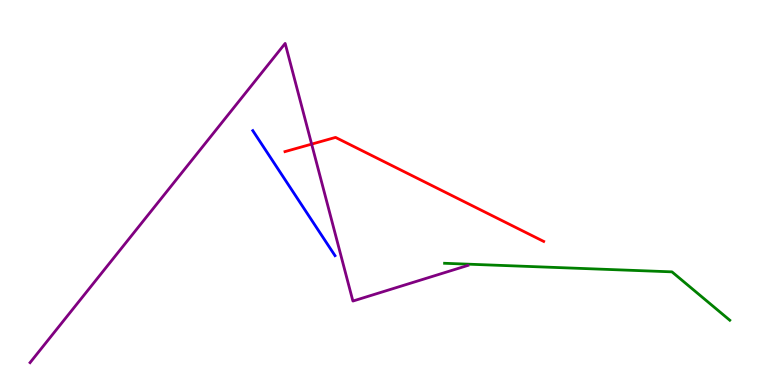[{'lines': ['blue', 'red'], 'intersections': []}, {'lines': ['green', 'red'], 'intersections': []}, {'lines': ['purple', 'red'], 'intersections': [{'x': 4.02, 'y': 6.26}]}, {'lines': ['blue', 'green'], 'intersections': []}, {'lines': ['blue', 'purple'], 'intersections': []}, {'lines': ['green', 'purple'], 'intersections': []}]